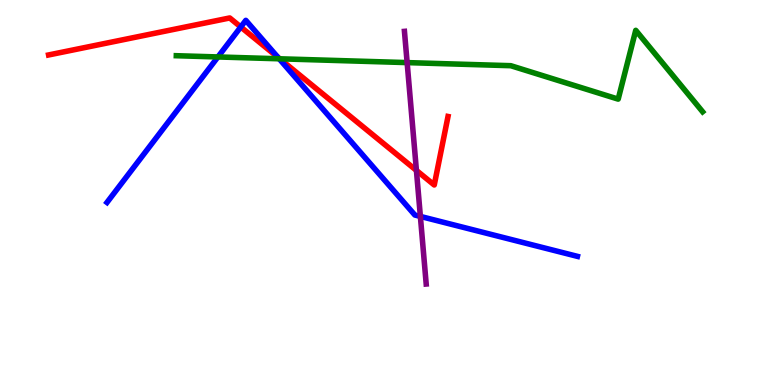[{'lines': ['blue', 'red'], 'intersections': [{'x': 3.11, 'y': 9.3}, {'x': 3.59, 'y': 8.51}]}, {'lines': ['green', 'red'], 'intersections': [{'x': 3.61, 'y': 8.47}]}, {'lines': ['purple', 'red'], 'intersections': [{'x': 5.37, 'y': 5.57}]}, {'lines': ['blue', 'green'], 'intersections': [{'x': 2.81, 'y': 8.52}, {'x': 3.6, 'y': 8.47}]}, {'lines': ['blue', 'purple'], 'intersections': [{'x': 5.42, 'y': 4.38}]}, {'lines': ['green', 'purple'], 'intersections': [{'x': 5.25, 'y': 8.37}]}]